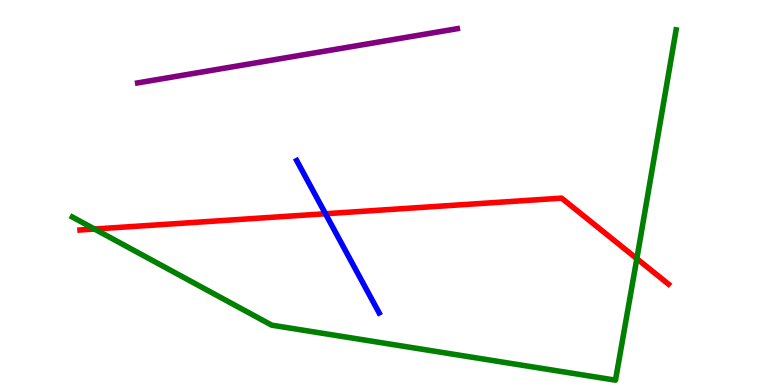[{'lines': ['blue', 'red'], 'intersections': [{'x': 4.2, 'y': 4.45}]}, {'lines': ['green', 'red'], 'intersections': [{'x': 1.22, 'y': 4.05}, {'x': 8.22, 'y': 3.28}]}, {'lines': ['purple', 'red'], 'intersections': []}, {'lines': ['blue', 'green'], 'intersections': []}, {'lines': ['blue', 'purple'], 'intersections': []}, {'lines': ['green', 'purple'], 'intersections': []}]